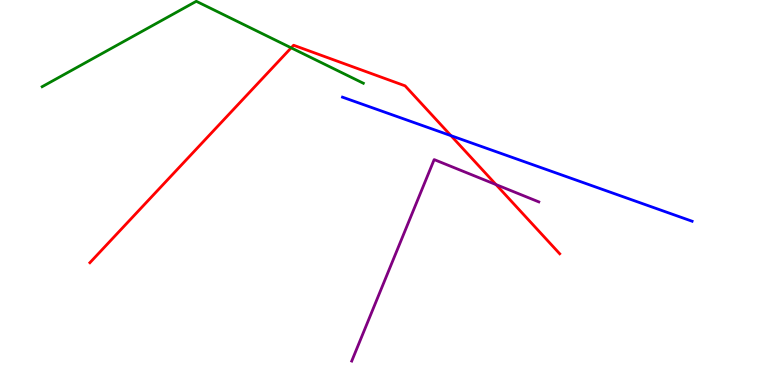[{'lines': ['blue', 'red'], 'intersections': [{'x': 5.82, 'y': 6.48}]}, {'lines': ['green', 'red'], 'intersections': [{'x': 3.76, 'y': 8.76}]}, {'lines': ['purple', 'red'], 'intersections': [{'x': 6.4, 'y': 5.21}]}, {'lines': ['blue', 'green'], 'intersections': []}, {'lines': ['blue', 'purple'], 'intersections': []}, {'lines': ['green', 'purple'], 'intersections': []}]